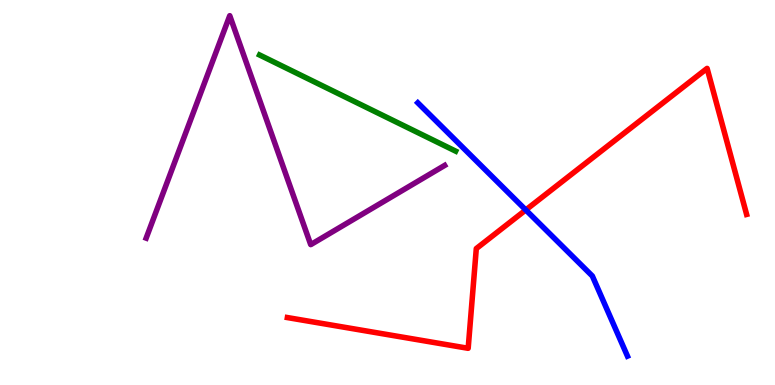[{'lines': ['blue', 'red'], 'intersections': [{'x': 6.78, 'y': 4.55}]}, {'lines': ['green', 'red'], 'intersections': []}, {'lines': ['purple', 'red'], 'intersections': []}, {'lines': ['blue', 'green'], 'intersections': []}, {'lines': ['blue', 'purple'], 'intersections': []}, {'lines': ['green', 'purple'], 'intersections': []}]